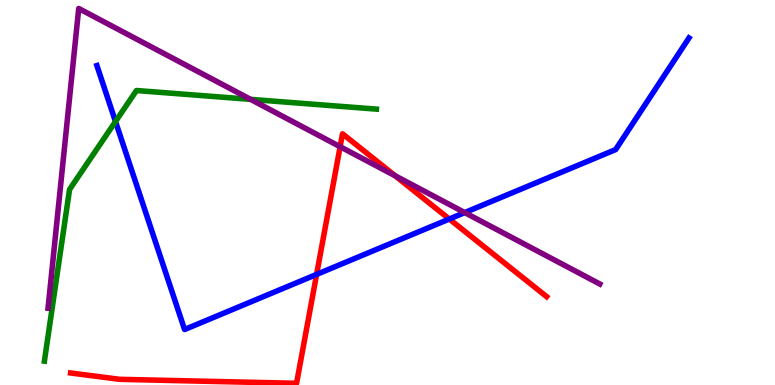[{'lines': ['blue', 'red'], 'intersections': [{'x': 4.09, 'y': 2.87}, {'x': 5.8, 'y': 4.31}]}, {'lines': ['green', 'red'], 'intersections': []}, {'lines': ['purple', 'red'], 'intersections': [{'x': 4.39, 'y': 6.19}, {'x': 5.1, 'y': 5.43}]}, {'lines': ['blue', 'green'], 'intersections': [{'x': 1.49, 'y': 6.84}]}, {'lines': ['blue', 'purple'], 'intersections': [{'x': 6.0, 'y': 4.48}]}, {'lines': ['green', 'purple'], 'intersections': [{'x': 3.23, 'y': 7.42}]}]